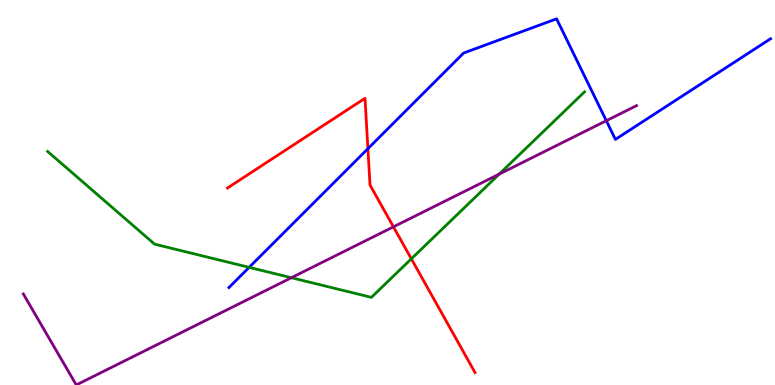[{'lines': ['blue', 'red'], 'intersections': [{'x': 4.75, 'y': 6.14}]}, {'lines': ['green', 'red'], 'intersections': [{'x': 5.31, 'y': 3.28}]}, {'lines': ['purple', 'red'], 'intersections': [{'x': 5.08, 'y': 4.11}]}, {'lines': ['blue', 'green'], 'intersections': [{'x': 3.21, 'y': 3.06}]}, {'lines': ['blue', 'purple'], 'intersections': [{'x': 7.82, 'y': 6.86}]}, {'lines': ['green', 'purple'], 'intersections': [{'x': 3.76, 'y': 2.79}, {'x': 6.44, 'y': 5.48}]}]